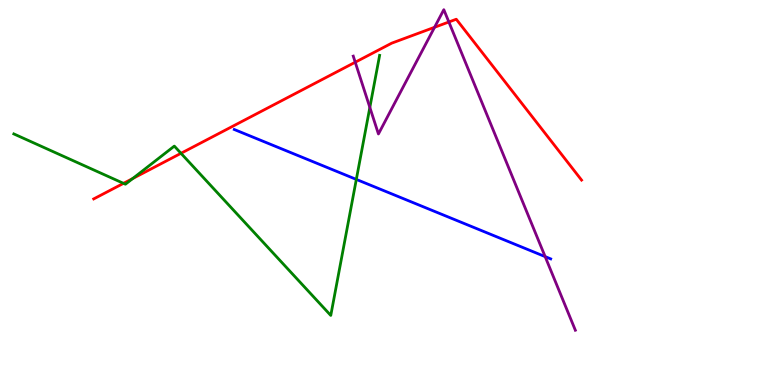[{'lines': ['blue', 'red'], 'intersections': []}, {'lines': ['green', 'red'], 'intersections': [{'x': 1.59, 'y': 5.24}, {'x': 1.71, 'y': 5.36}, {'x': 2.34, 'y': 6.02}]}, {'lines': ['purple', 'red'], 'intersections': [{'x': 4.58, 'y': 8.38}, {'x': 5.61, 'y': 9.29}, {'x': 5.79, 'y': 9.43}]}, {'lines': ['blue', 'green'], 'intersections': [{'x': 4.6, 'y': 5.34}]}, {'lines': ['blue', 'purple'], 'intersections': [{'x': 7.03, 'y': 3.33}]}, {'lines': ['green', 'purple'], 'intersections': [{'x': 4.77, 'y': 7.21}]}]